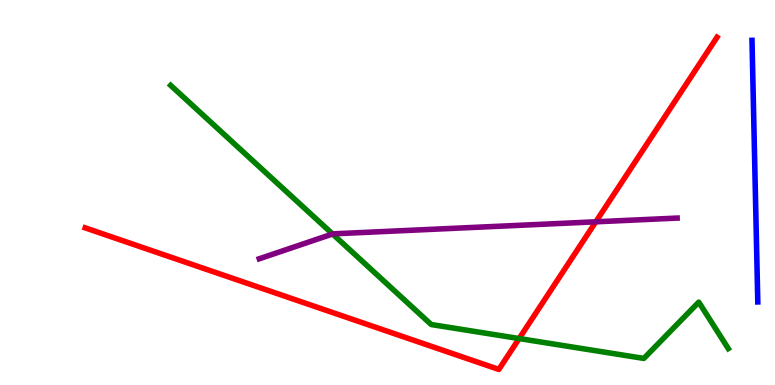[{'lines': ['blue', 'red'], 'intersections': []}, {'lines': ['green', 'red'], 'intersections': [{'x': 6.7, 'y': 1.21}]}, {'lines': ['purple', 'red'], 'intersections': [{'x': 7.69, 'y': 4.24}]}, {'lines': ['blue', 'green'], 'intersections': []}, {'lines': ['blue', 'purple'], 'intersections': []}, {'lines': ['green', 'purple'], 'intersections': [{'x': 4.29, 'y': 3.92}]}]